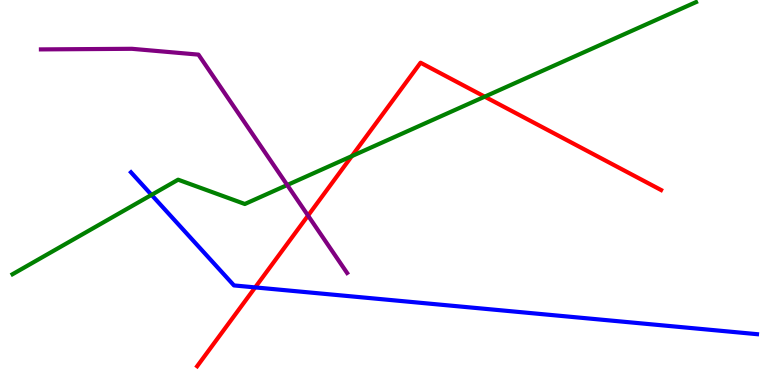[{'lines': ['blue', 'red'], 'intersections': [{'x': 3.29, 'y': 2.53}]}, {'lines': ['green', 'red'], 'intersections': [{'x': 4.54, 'y': 5.94}, {'x': 6.25, 'y': 7.49}]}, {'lines': ['purple', 'red'], 'intersections': [{'x': 3.97, 'y': 4.4}]}, {'lines': ['blue', 'green'], 'intersections': [{'x': 1.96, 'y': 4.94}]}, {'lines': ['blue', 'purple'], 'intersections': []}, {'lines': ['green', 'purple'], 'intersections': [{'x': 3.71, 'y': 5.19}]}]